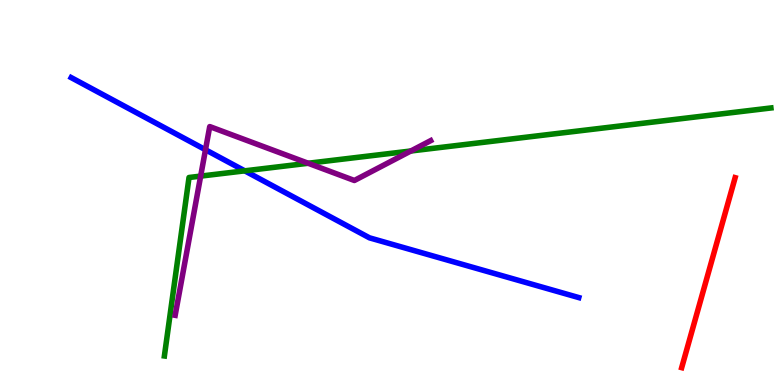[{'lines': ['blue', 'red'], 'intersections': []}, {'lines': ['green', 'red'], 'intersections': []}, {'lines': ['purple', 'red'], 'intersections': []}, {'lines': ['blue', 'green'], 'intersections': [{'x': 3.16, 'y': 5.56}]}, {'lines': ['blue', 'purple'], 'intersections': [{'x': 2.65, 'y': 6.11}]}, {'lines': ['green', 'purple'], 'intersections': [{'x': 2.59, 'y': 5.43}, {'x': 3.98, 'y': 5.76}, {'x': 5.3, 'y': 6.08}]}]